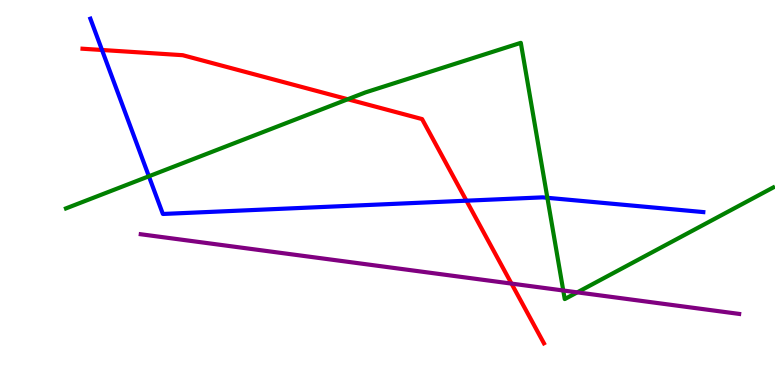[{'lines': ['blue', 'red'], 'intersections': [{'x': 1.32, 'y': 8.7}, {'x': 6.02, 'y': 4.79}]}, {'lines': ['green', 'red'], 'intersections': [{'x': 4.49, 'y': 7.42}]}, {'lines': ['purple', 'red'], 'intersections': [{'x': 6.6, 'y': 2.63}]}, {'lines': ['blue', 'green'], 'intersections': [{'x': 1.92, 'y': 5.42}, {'x': 7.06, 'y': 4.86}]}, {'lines': ['blue', 'purple'], 'intersections': []}, {'lines': ['green', 'purple'], 'intersections': [{'x': 7.27, 'y': 2.45}, {'x': 7.45, 'y': 2.41}]}]